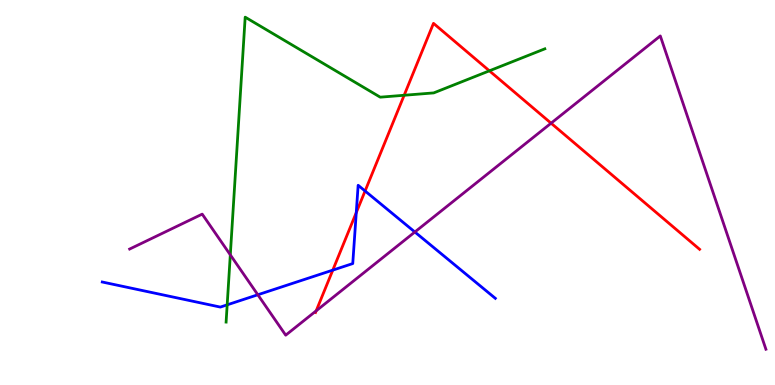[{'lines': ['blue', 'red'], 'intersections': [{'x': 4.29, 'y': 2.98}, {'x': 4.6, 'y': 4.48}, {'x': 4.71, 'y': 5.04}]}, {'lines': ['green', 'red'], 'intersections': [{'x': 5.21, 'y': 7.53}, {'x': 6.31, 'y': 8.16}]}, {'lines': ['purple', 'red'], 'intersections': [{'x': 4.08, 'y': 1.93}, {'x': 7.11, 'y': 6.8}]}, {'lines': ['blue', 'green'], 'intersections': [{'x': 2.93, 'y': 2.08}]}, {'lines': ['blue', 'purple'], 'intersections': [{'x': 3.33, 'y': 2.34}, {'x': 5.35, 'y': 3.97}]}, {'lines': ['green', 'purple'], 'intersections': [{'x': 2.97, 'y': 3.38}]}]